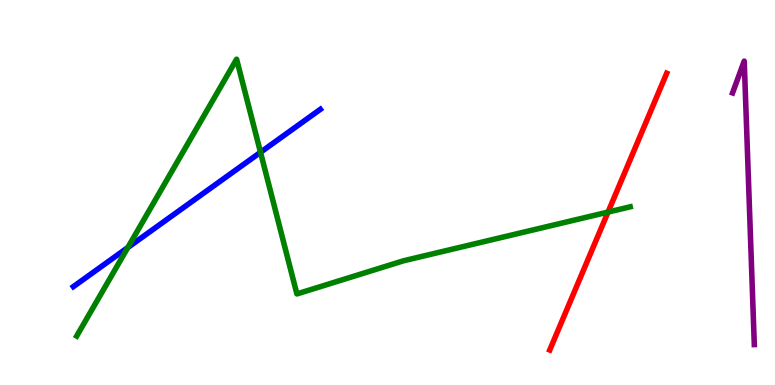[{'lines': ['blue', 'red'], 'intersections': []}, {'lines': ['green', 'red'], 'intersections': [{'x': 7.85, 'y': 4.49}]}, {'lines': ['purple', 'red'], 'intersections': []}, {'lines': ['blue', 'green'], 'intersections': [{'x': 1.65, 'y': 3.57}, {'x': 3.36, 'y': 6.04}]}, {'lines': ['blue', 'purple'], 'intersections': []}, {'lines': ['green', 'purple'], 'intersections': []}]